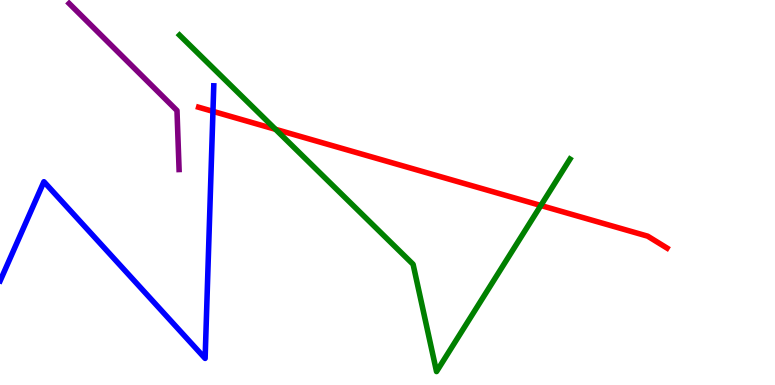[{'lines': ['blue', 'red'], 'intersections': [{'x': 2.75, 'y': 7.11}]}, {'lines': ['green', 'red'], 'intersections': [{'x': 3.56, 'y': 6.64}, {'x': 6.98, 'y': 4.66}]}, {'lines': ['purple', 'red'], 'intersections': []}, {'lines': ['blue', 'green'], 'intersections': []}, {'lines': ['blue', 'purple'], 'intersections': []}, {'lines': ['green', 'purple'], 'intersections': []}]